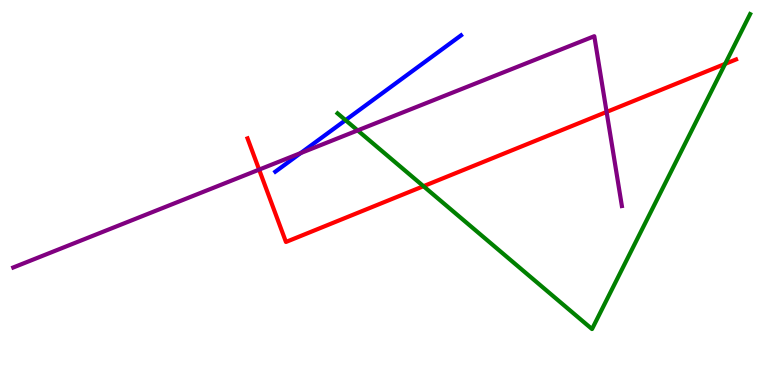[{'lines': ['blue', 'red'], 'intersections': []}, {'lines': ['green', 'red'], 'intersections': [{'x': 5.46, 'y': 5.16}, {'x': 9.36, 'y': 8.34}]}, {'lines': ['purple', 'red'], 'intersections': [{'x': 3.34, 'y': 5.59}, {'x': 7.83, 'y': 7.09}]}, {'lines': ['blue', 'green'], 'intersections': [{'x': 4.46, 'y': 6.88}]}, {'lines': ['blue', 'purple'], 'intersections': [{'x': 3.88, 'y': 6.02}]}, {'lines': ['green', 'purple'], 'intersections': [{'x': 4.61, 'y': 6.61}]}]